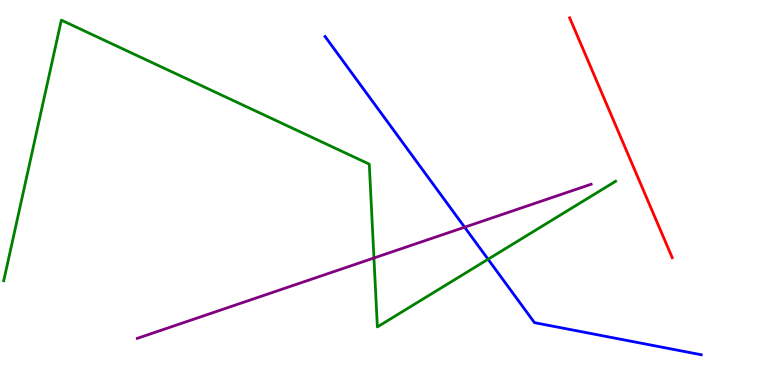[{'lines': ['blue', 'red'], 'intersections': []}, {'lines': ['green', 'red'], 'intersections': []}, {'lines': ['purple', 'red'], 'intersections': []}, {'lines': ['blue', 'green'], 'intersections': [{'x': 6.3, 'y': 3.27}]}, {'lines': ['blue', 'purple'], 'intersections': [{'x': 6.0, 'y': 4.1}]}, {'lines': ['green', 'purple'], 'intersections': [{'x': 4.83, 'y': 3.3}]}]